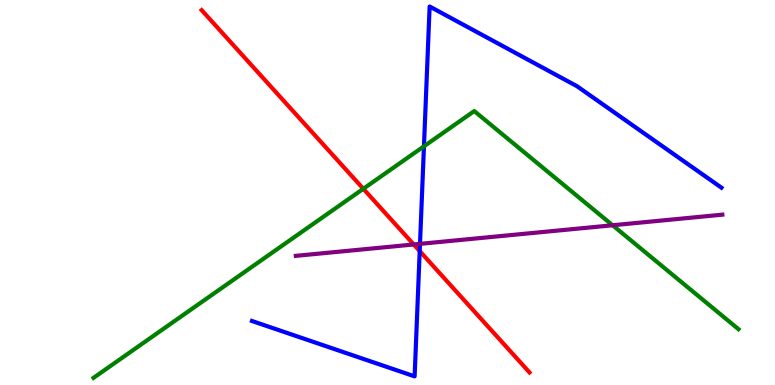[{'lines': ['blue', 'red'], 'intersections': [{'x': 5.42, 'y': 3.48}]}, {'lines': ['green', 'red'], 'intersections': [{'x': 4.69, 'y': 5.1}]}, {'lines': ['purple', 'red'], 'intersections': [{'x': 5.34, 'y': 3.65}]}, {'lines': ['blue', 'green'], 'intersections': [{'x': 5.47, 'y': 6.2}]}, {'lines': ['blue', 'purple'], 'intersections': [{'x': 5.42, 'y': 3.67}]}, {'lines': ['green', 'purple'], 'intersections': [{'x': 7.9, 'y': 4.15}]}]